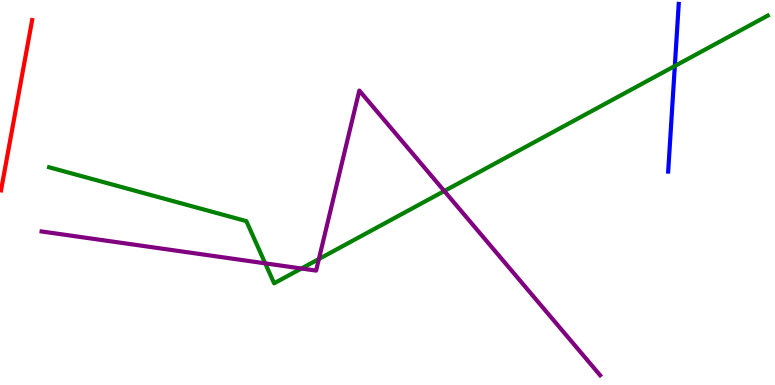[{'lines': ['blue', 'red'], 'intersections': []}, {'lines': ['green', 'red'], 'intersections': []}, {'lines': ['purple', 'red'], 'intersections': []}, {'lines': ['blue', 'green'], 'intersections': [{'x': 8.71, 'y': 8.29}]}, {'lines': ['blue', 'purple'], 'intersections': []}, {'lines': ['green', 'purple'], 'intersections': [{'x': 3.42, 'y': 3.16}, {'x': 3.89, 'y': 3.03}, {'x': 4.11, 'y': 3.27}, {'x': 5.73, 'y': 5.04}]}]